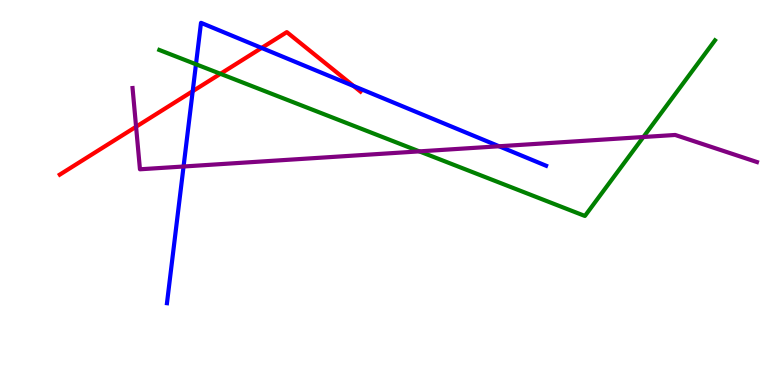[{'lines': ['blue', 'red'], 'intersections': [{'x': 2.49, 'y': 7.63}, {'x': 3.38, 'y': 8.76}, {'x': 4.56, 'y': 7.77}]}, {'lines': ['green', 'red'], 'intersections': [{'x': 2.84, 'y': 8.08}]}, {'lines': ['purple', 'red'], 'intersections': [{'x': 1.76, 'y': 6.71}]}, {'lines': ['blue', 'green'], 'intersections': [{'x': 2.53, 'y': 8.33}]}, {'lines': ['blue', 'purple'], 'intersections': [{'x': 2.37, 'y': 5.68}, {'x': 6.44, 'y': 6.2}]}, {'lines': ['green', 'purple'], 'intersections': [{'x': 5.41, 'y': 6.07}, {'x': 8.3, 'y': 6.44}]}]